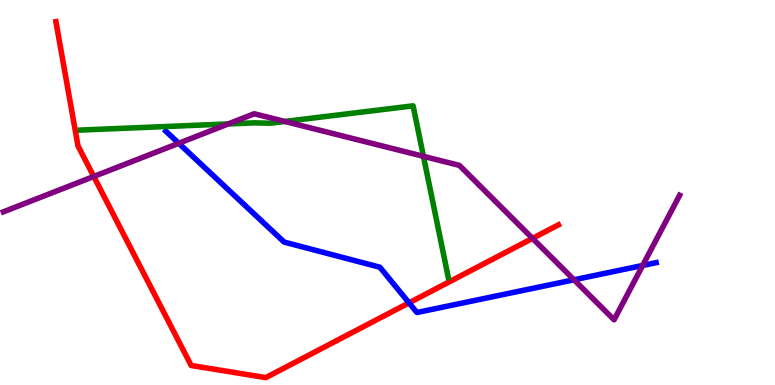[{'lines': ['blue', 'red'], 'intersections': [{'x': 5.28, 'y': 2.13}]}, {'lines': ['green', 'red'], 'intersections': []}, {'lines': ['purple', 'red'], 'intersections': [{'x': 1.21, 'y': 5.42}, {'x': 6.87, 'y': 3.81}]}, {'lines': ['blue', 'green'], 'intersections': []}, {'lines': ['blue', 'purple'], 'intersections': [{'x': 2.31, 'y': 6.28}, {'x': 7.41, 'y': 2.73}, {'x': 8.29, 'y': 3.1}]}, {'lines': ['green', 'purple'], 'intersections': [{'x': 2.94, 'y': 6.78}, {'x': 3.68, 'y': 6.85}, {'x': 5.46, 'y': 5.94}]}]